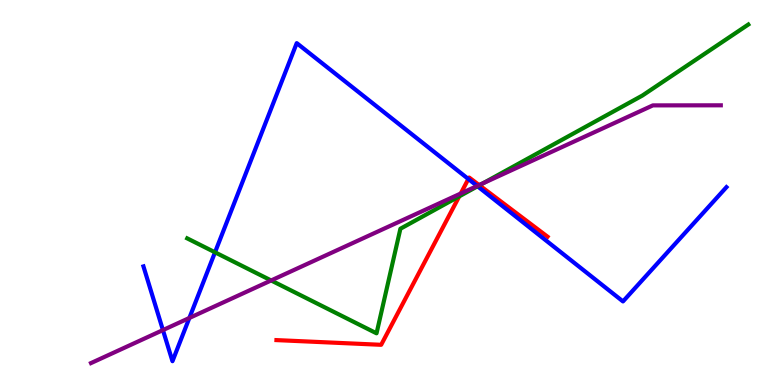[{'lines': ['blue', 'red'], 'intersections': [{'x': 6.04, 'y': 5.35}]}, {'lines': ['green', 'red'], 'intersections': [{'x': 5.93, 'y': 4.9}, {'x': 6.19, 'y': 5.19}]}, {'lines': ['purple', 'red'], 'intersections': [{'x': 5.95, 'y': 4.97}, {'x': 6.18, 'y': 5.19}]}, {'lines': ['blue', 'green'], 'intersections': [{'x': 2.77, 'y': 3.45}, {'x': 6.16, 'y': 5.16}]}, {'lines': ['blue', 'purple'], 'intersections': [{'x': 2.1, 'y': 1.43}, {'x': 2.44, 'y': 1.74}, {'x': 6.16, 'y': 5.17}]}, {'lines': ['green', 'purple'], 'intersections': [{'x': 3.5, 'y': 2.72}, {'x': 6.23, 'y': 5.24}]}]